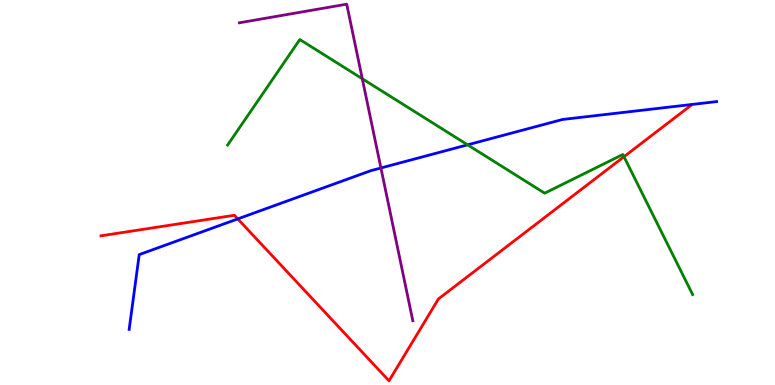[{'lines': ['blue', 'red'], 'intersections': [{'x': 3.07, 'y': 4.31}]}, {'lines': ['green', 'red'], 'intersections': [{'x': 8.05, 'y': 5.93}]}, {'lines': ['purple', 'red'], 'intersections': []}, {'lines': ['blue', 'green'], 'intersections': [{'x': 6.03, 'y': 6.24}]}, {'lines': ['blue', 'purple'], 'intersections': [{'x': 4.92, 'y': 5.64}]}, {'lines': ['green', 'purple'], 'intersections': [{'x': 4.67, 'y': 7.95}]}]